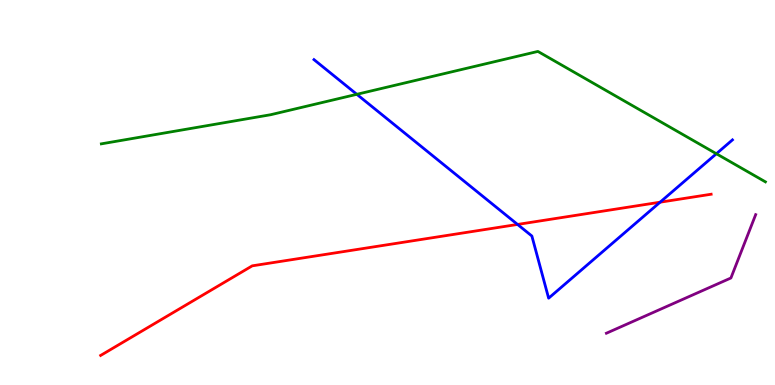[{'lines': ['blue', 'red'], 'intersections': [{'x': 6.68, 'y': 4.17}, {'x': 8.52, 'y': 4.75}]}, {'lines': ['green', 'red'], 'intersections': []}, {'lines': ['purple', 'red'], 'intersections': []}, {'lines': ['blue', 'green'], 'intersections': [{'x': 4.6, 'y': 7.55}, {'x': 9.24, 'y': 6.01}]}, {'lines': ['blue', 'purple'], 'intersections': []}, {'lines': ['green', 'purple'], 'intersections': []}]